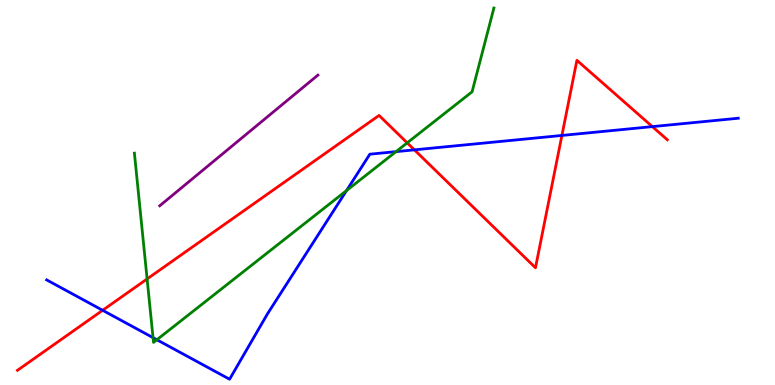[{'lines': ['blue', 'red'], 'intersections': [{'x': 1.32, 'y': 1.94}, {'x': 5.35, 'y': 6.11}, {'x': 7.25, 'y': 6.48}, {'x': 8.42, 'y': 6.71}]}, {'lines': ['green', 'red'], 'intersections': [{'x': 1.9, 'y': 2.75}, {'x': 5.25, 'y': 6.29}]}, {'lines': ['purple', 'red'], 'intersections': []}, {'lines': ['blue', 'green'], 'intersections': [{'x': 1.97, 'y': 1.23}, {'x': 2.02, 'y': 1.18}, {'x': 4.47, 'y': 5.05}, {'x': 5.11, 'y': 6.06}]}, {'lines': ['blue', 'purple'], 'intersections': []}, {'lines': ['green', 'purple'], 'intersections': []}]